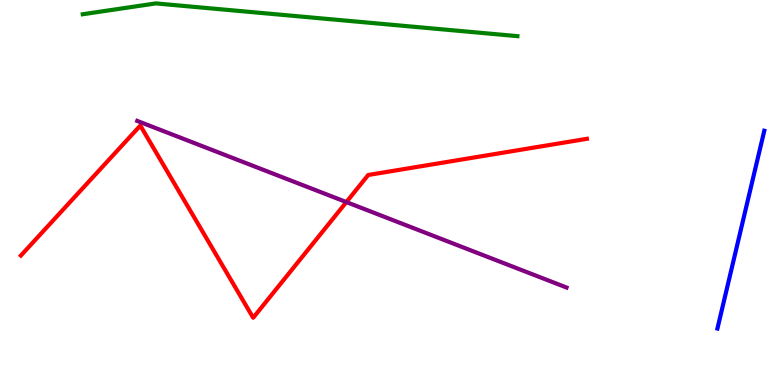[{'lines': ['blue', 'red'], 'intersections': []}, {'lines': ['green', 'red'], 'intersections': []}, {'lines': ['purple', 'red'], 'intersections': [{'x': 4.47, 'y': 4.75}]}, {'lines': ['blue', 'green'], 'intersections': []}, {'lines': ['blue', 'purple'], 'intersections': []}, {'lines': ['green', 'purple'], 'intersections': []}]